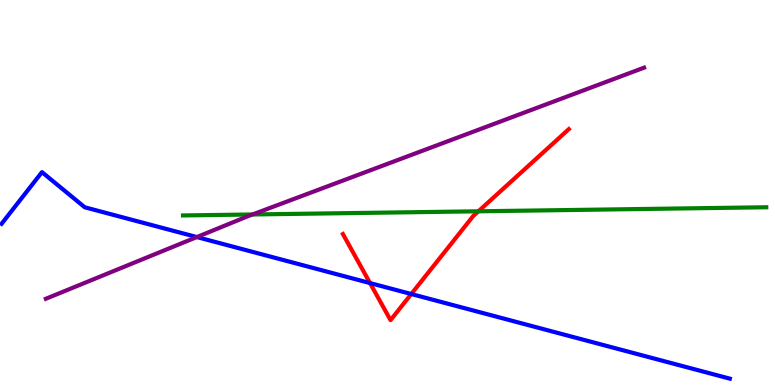[{'lines': ['blue', 'red'], 'intersections': [{'x': 4.77, 'y': 2.65}, {'x': 5.31, 'y': 2.36}]}, {'lines': ['green', 'red'], 'intersections': [{'x': 6.17, 'y': 4.51}]}, {'lines': ['purple', 'red'], 'intersections': []}, {'lines': ['blue', 'green'], 'intersections': []}, {'lines': ['blue', 'purple'], 'intersections': [{'x': 2.54, 'y': 3.84}]}, {'lines': ['green', 'purple'], 'intersections': [{'x': 3.26, 'y': 4.43}]}]